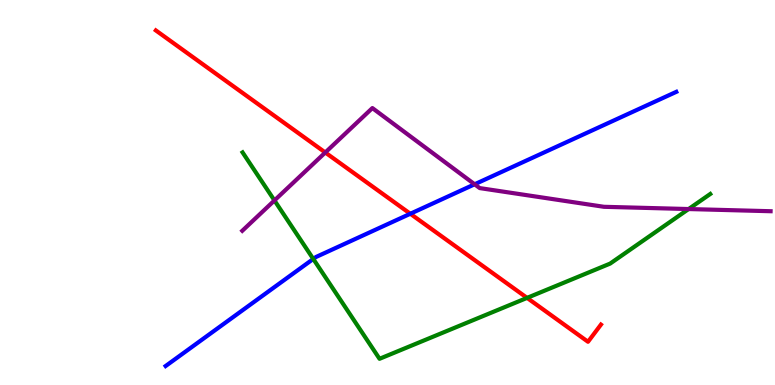[{'lines': ['blue', 'red'], 'intersections': [{'x': 5.29, 'y': 4.45}]}, {'lines': ['green', 'red'], 'intersections': [{'x': 6.8, 'y': 2.26}]}, {'lines': ['purple', 'red'], 'intersections': [{'x': 4.2, 'y': 6.04}]}, {'lines': ['blue', 'green'], 'intersections': [{'x': 4.04, 'y': 3.27}]}, {'lines': ['blue', 'purple'], 'intersections': [{'x': 6.12, 'y': 5.21}]}, {'lines': ['green', 'purple'], 'intersections': [{'x': 3.54, 'y': 4.79}, {'x': 8.89, 'y': 4.57}]}]